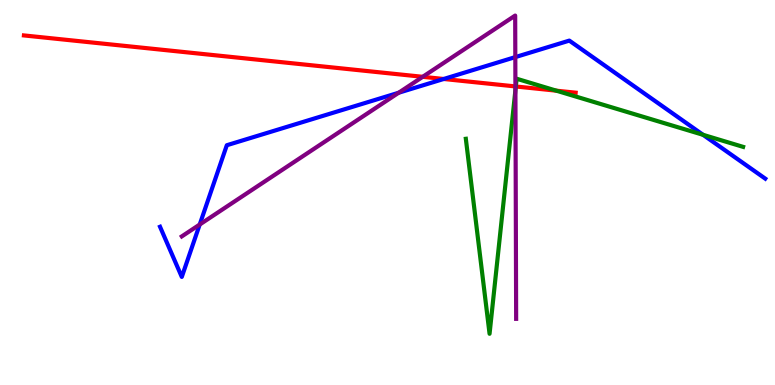[{'lines': ['blue', 'red'], 'intersections': [{'x': 5.72, 'y': 7.95}]}, {'lines': ['green', 'red'], 'intersections': [{'x': 6.66, 'y': 7.75}, {'x': 7.18, 'y': 7.64}]}, {'lines': ['purple', 'red'], 'intersections': [{'x': 5.45, 'y': 8.0}, {'x': 6.65, 'y': 7.76}]}, {'lines': ['blue', 'green'], 'intersections': [{'x': 9.07, 'y': 6.5}]}, {'lines': ['blue', 'purple'], 'intersections': [{'x': 2.58, 'y': 4.17}, {'x': 5.14, 'y': 7.59}, {'x': 6.65, 'y': 8.52}]}, {'lines': ['green', 'purple'], 'intersections': [{'x': 6.65, 'y': 7.66}]}]